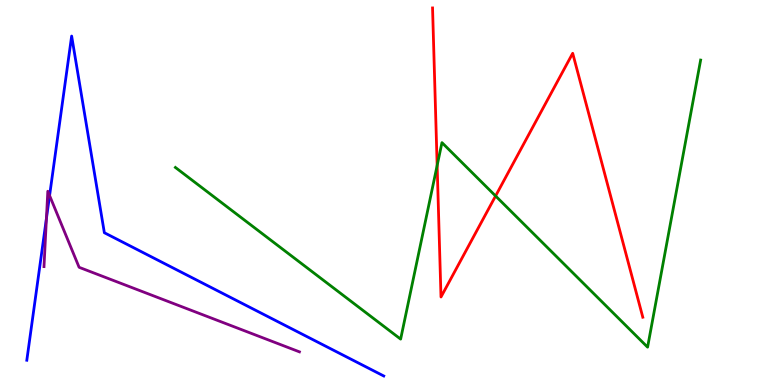[{'lines': ['blue', 'red'], 'intersections': []}, {'lines': ['green', 'red'], 'intersections': [{'x': 5.64, 'y': 5.7}, {'x': 6.39, 'y': 4.91}]}, {'lines': ['purple', 'red'], 'intersections': []}, {'lines': ['blue', 'green'], 'intersections': []}, {'lines': ['blue', 'purple'], 'intersections': [{'x': 0.599, 'y': 4.33}, {'x': 0.64, 'y': 4.92}]}, {'lines': ['green', 'purple'], 'intersections': []}]